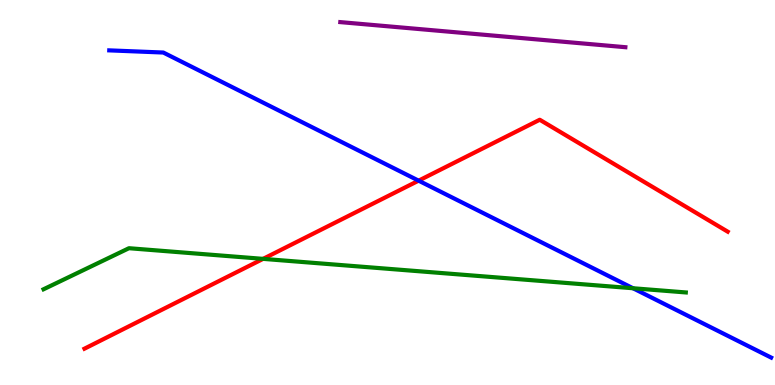[{'lines': ['blue', 'red'], 'intersections': [{'x': 5.4, 'y': 5.31}]}, {'lines': ['green', 'red'], 'intersections': [{'x': 3.39, 'y': 3.28}]}, {'lines': ['purple', 'red'], 'intersections': []}, {'lines': ['blue', 'green'], 'intersections': [{'x': 8.17, 'y': 2.51}]}, {'lines': ['blue', 'purple'], 'intersections': []}, {'lines': ['green', 'purple'], 'intersections': []}]